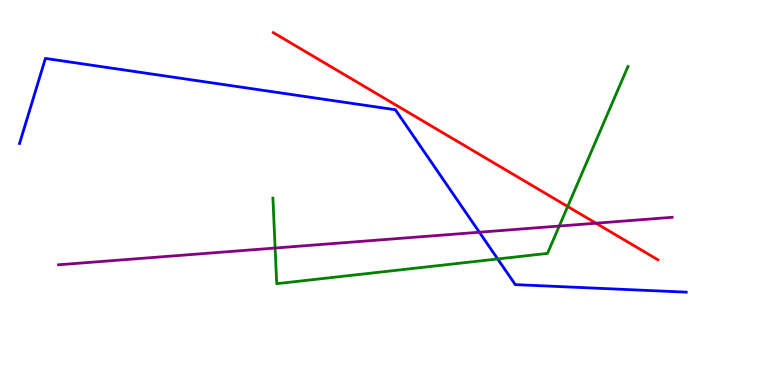[{'lines': ['blue', 'red'], 'intersections': []}, {'lines': ['green', 'red'], 'intersections': [{'x': 7.32, 'y': 4.64}]}, {'lines': ['purple', 'red'], 'intersections': [{'x': 7.69, 'y': 4.2}]}, {'lines': ['blue', 'green'], 'intersections': [{'x': 6.42, 'y': 3.27}]}, {'lines': ['blue', 'purple'], 'intersections': [{'x': 6.19, 'y': 3.97}]}, {'lines': ['green', 'purple'], 'intersections': [{'x': 3.55, 'y': 3.56}, {'x': 7.22, 'y': 4.13}]}]